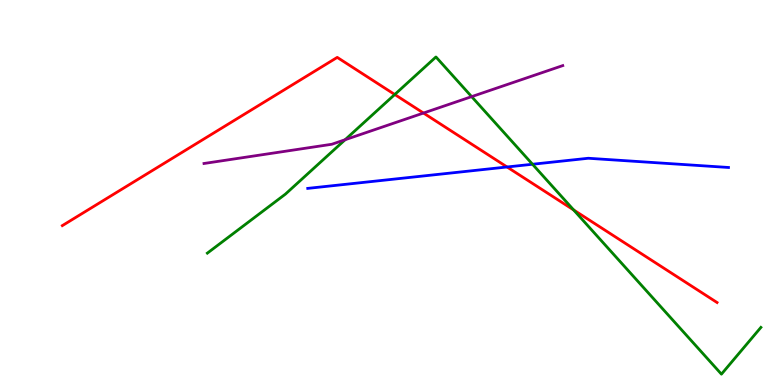[{'lines': ['blue', 'red'], 'intersections': [{'x': 6.54, 'y': 5.66}]}, {'lines': ['green', 'red'], 'intersections': [{'x': 5.09, 'y': 7.55}, {'x': 7.4, 'y': 4.55}]}, {'lines': ['purple', 'red'], 'intersections': [{'x': 5.46, 'y': 7.06}]}, {'lines': ['blue', 'green'], 'intersections': [{'x': 6.87, 'y': 5.73}]}, {'lines': ['blue', 'purple'], 'intersections': []}, {'lines': ['green', 'purple'], 'intersections': [{'x': 4.45, 'y': 6.37}, {'x': 6.09, 'y': 7.49}]}]